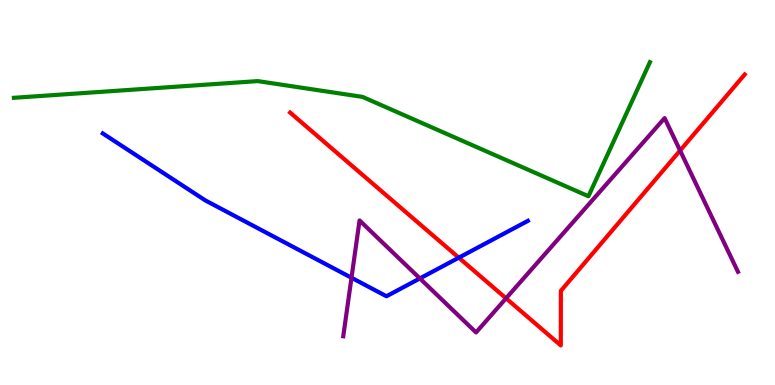[{'lines': ['blue', 'red'], 'intersections': [{'x': 5.92, 'y': 3.31}]}, {'lines': ['green', 'red'], 'intersections': []}, {'lines': ['purple', 'red'], 'intersections': [{'x': 6.53, 'y': 2.25}, {'x': 8.78, 'y': 6.09}]}, {'lines': ['blue', 'green'], 'intersections': []}, {'lines': ['blue', 'purple'], 'intersections': [{'x': 4.54, 'y': 2.79}, {'x': 5.42, 'y': 2.77}]}, {'lines': ['green', 'purple'], 'intersections': []}]